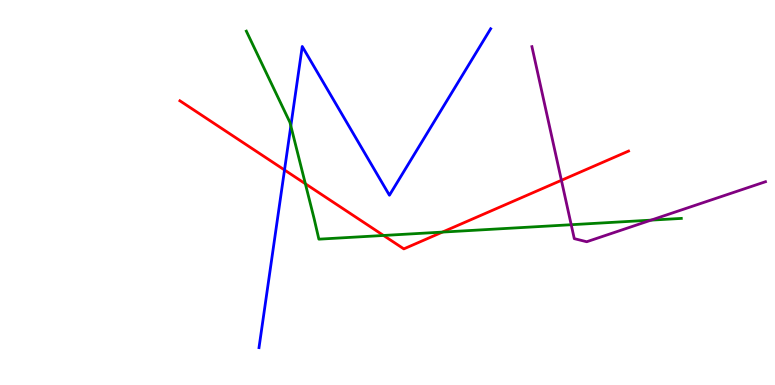[{'lines': ['blue', 'red'], 'intersections': [{'x': 3.67, 'y': 5.58}]}, {'lines': ['green', 'red'], 'intersections': [{'x': 3.94, 'y': 5.23}, {'x': 4.95, 'y': 3.88}, {'x': 5.71, 'y': 3.97}]}, {'lines': ['purple', 'red'], 'intersections': [{'x': 7.24, 'y': 5.32}]}, {'lines': ['blue', 'green'], 'intersections': [{'x': 3.75, 'y': 6.73}]}, {'lines': ['blue', 'purple'], 'intersections': []}, {'lines': ['green', 'purple'], 'intersections': [{'x': 7.37, 'y': 4.16}, {'x': 8.4, 'y': 4.28}]}]